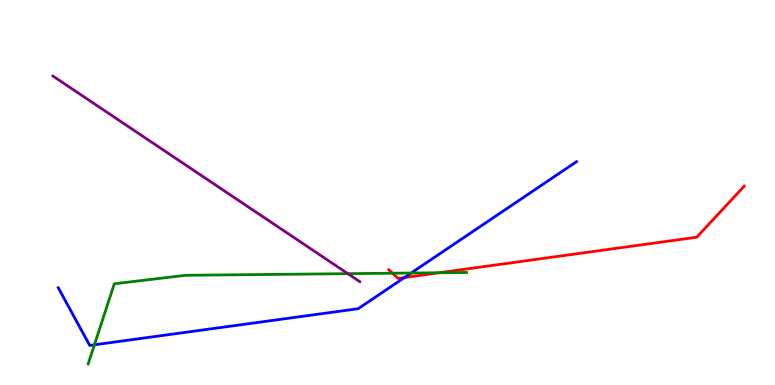[{'lines': ['blue', 'red'], 'intersections': [{'x': 5.22, 'y': 2.79}]}, {'lines': ['green', 'red'], 'intersections': [{'x': 5.06, 'y': 2.9}, {'x': 5.67, 'y': 2.92}]}, {'lines': ['purple', 'red'], 'intersections': []}, {'lines': ['blue', 'green'], 'intersections': [{'x': 1.22, 'y': 1.04}, {'x': 5.31, 'y': 2.91}]}, {'lines': ['blue', 'purple'], 'intersections': []}, {'lines': ['green', 'purple'], 'intersections': [{'x': 4.49, 'y': 2.89}]}]